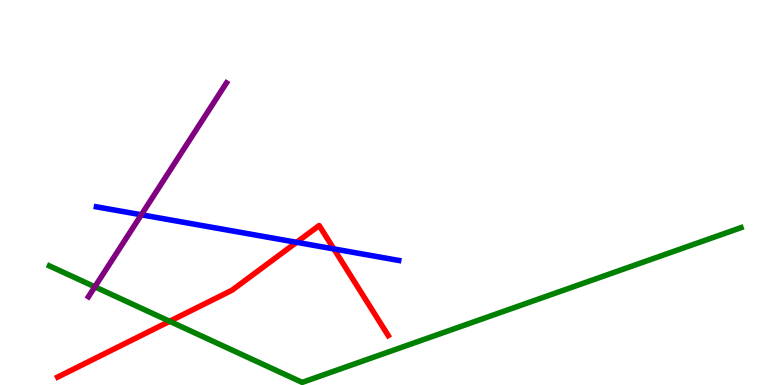[{'lines': ['blue', 'red'], 'intersections': [{'x': 3.83, 'y': 3.71}, {'x': 4.31, 'y': 3.53}]}, {'lines': ['green', 'red'], 'intersections': [{'x': 2.19, 'y': 1.65}]}, {'lines': ['purple', 'red'], 'intersections': []}, {'lines': ['blue', 'green'], 'intersections': []}, {'lines': ['blue', 'purple'], 'intersections': [{'x': 1.82, 'y': 4.42}]}, {'lines': ['green', 'purple'], 'intersections': [{'x': 1.22, 'y': 2.55}]}]